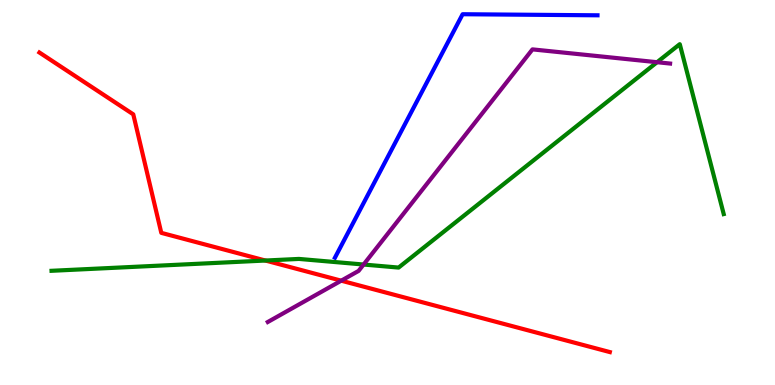[{'lines': ['blue', 'red'], 'intersections': []}, {'lines': ['green', 'red'], 'intersections': [{'x': 3.42, 'y': 3.23}]}, {'lines': ['purple', 'red'], 'intersections': [{'x': 4.4, 'y': 2.71}]}, {'lines': ['blue', 'green'], 'intersections': []}, {'lines': ['blue', 'purple'], 'intersections': []}, {'lines': ['green', 'purple'], 'intersections': [{'x': 4.69, 'y': 3.13}, {'x': 8.48, 'y': 8.38}]}]